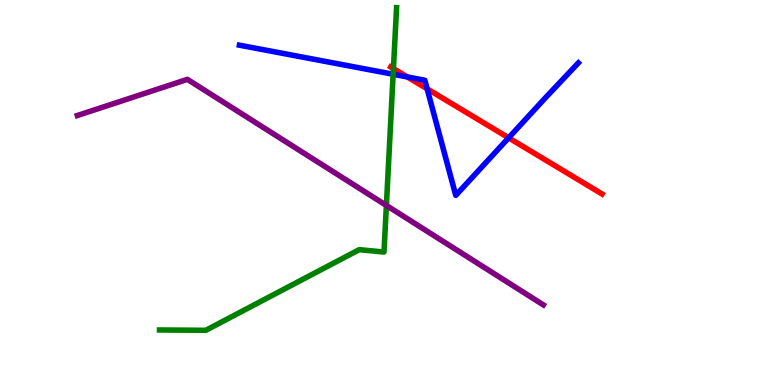[{'lines': ['blue', 'red'], 'intersections': [{'x': 5.26, 'y': 8.0}, {'x': 5.51, 'y': 7.69}, {'x': 6.56, 'y': 6.42}]}, {'lines': ['green', 'red'], 'intersections': [{'x': 5.08, 'y': 8.22}]}, {'lines': ['purple', 'red'], 'intersections': []}, {'lines': ['blue', 'green'], 'intersections': [{'x': 5.07, 'y': 8.07}]}, {'lines': ['blue', 'purple'], 'intersections': []}, {'lines': ['green', 'purple'], 'intersections': [{'x': 4.99, 'y': 4.66}]}]